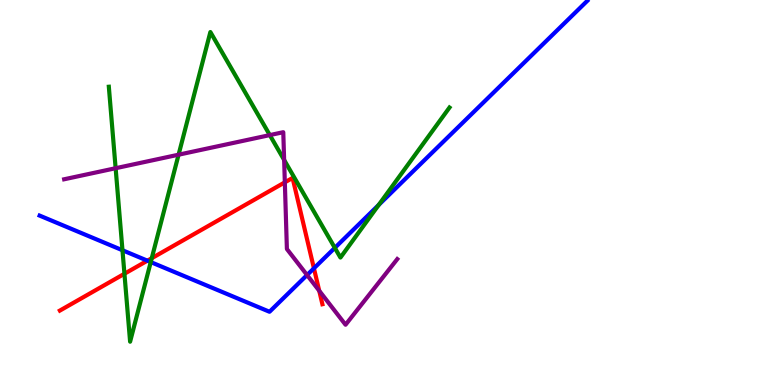[{'lines': ['blue', 'red'], 'intersections': [{'x': 1.9, 'y': 3.23}, {'x': 4.05, 'y': 3.03}]}, {'lines': ['green', 'red'], 'intersections': [{'x': 1.61, 'y': 2.89}, {'x': 1.96, 'y': 3.29}]}, {'lines': ['purple', 'red'], 'intersections': [{'x': 3.68, 'y': 5.26}, {'x': 4.12, 'y': 2.45}]}, {'lines': ['blue', 'green'], 'intersections': [{'x': 1.58, 'y': 3.5}, {'x': 1.95, 'y': 3.19}, {'x': 4.32, 'y': 3.56}, {'x': 4.89, 'y': 4.68}]}, {'lines': ['blue', 'purple'], 'intersections': [{'x': 3.96, 'y': 2.86}]}, {'lines': ['green', 'purple'], 'intersections': [{'x': 1.49, 'y': 5.63}, {'x': 2.3, 'y': 5.98}, {'x': 3.48, 'y': 6.49}, {'x': 3.67, 'y': 5.85}]}]